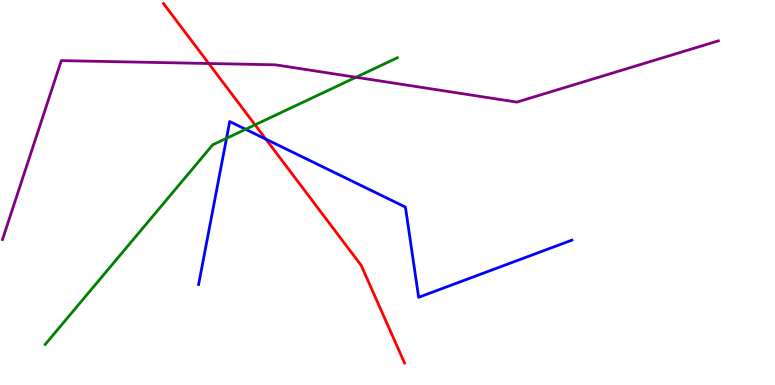[{'lines': ['blue', 'red'], 'intersections': [{'x': 3.43, 'y': 6.39}]}, {'lines': ['green', 'red'], 'intersections': [{'x': 3.29, 'y': 6.76}]}, {'lines': ['purple', 'red'], 'intersections': [{'x': 2.69, 'y': 8.35}]}, {'lines': ['blue', 'green'], 'intersections': [{'x': 2.92, 'y': 6.41}, {'x': 3.17, 'y': 6.64}]}, {'lines': ['blue', 'purple'], 'intersections': []}, {'lines': ['green', 'purple'], 'intersections': [{'x': 4.59, 'y': 7.99}]}]